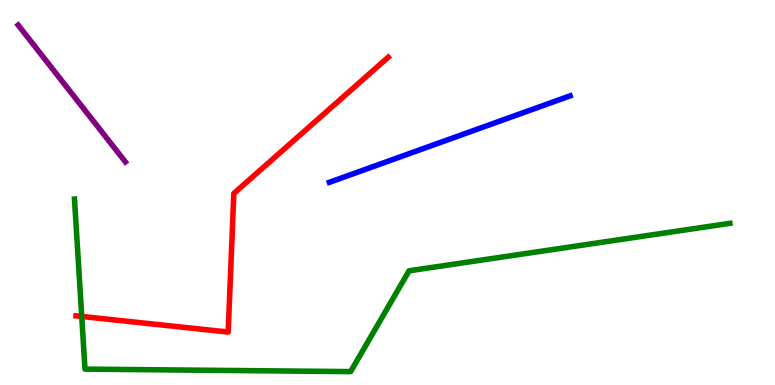[{'lines': ['blue', 'red'], 'intersections': []}, {'lines': ['green', 'red'], 'intersections': [{'x': 1.05, 'y': 1.78}]}, {'lines': ['purple', 'red'], 'intersections': []}, {'lines': ['blue', 'green'], 'intersections': []}, {'lines': ['blue', 'purple'], 'intersections': []}, {'lines': ['green', 'purple'], 'intersections': []}]